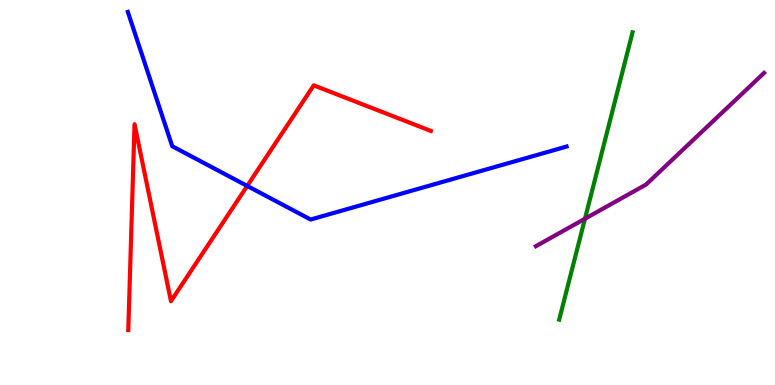[{'lines': ['blue', 'red'], 'intersections': [{'x': 3.19, 'y': 5.17}]}, {'lines': ['green', 'red'], 'intersections': []}, {'lines': ['purple', 'red'], 'intersections': []}, {'lines': ['blue', 'green'], 'intersections': []}, {'lines': ['blue', 'purple'], 'intersections': []}, {'lines': ['green', 'purple'], 'intersections': [{'x': 7.55, 'y': 4.32}]}]